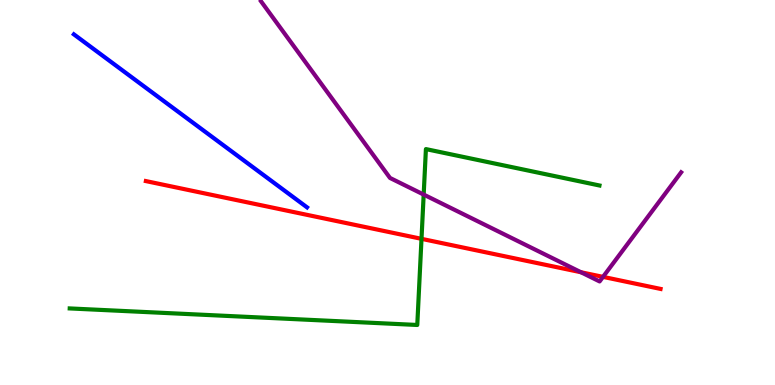[{'lines': ['blue', 'red'], 'intersections': []}, {'lines': ['green', 'red'], 'intersections': [{'x': 5.44, 'y': 3.8}]}, {'lines': ['purple', 'red'], 'intersections': [{'x': 7.5, 'y': 2.93}, {'x': 7.78, 'y': 2.81}]}, {'lines': ['blue', 'green'], 'intersections': []}, {'lines': ['blue', 'purple'], 'intersections': []}, {'lines': ['green', 'purple'], 'intersections': [{'x': 5.47, 'y': 4.95}]}]